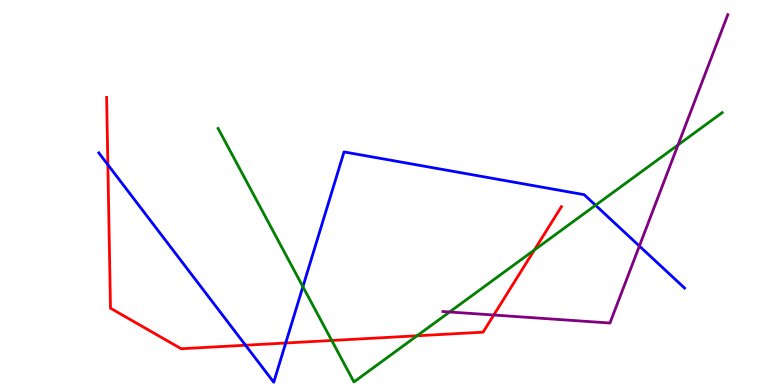[{'lines': ['blue', 'red'], 'intersections': [{'x': 1.39, 'y': 5.72}, {'x': 3.17, 'y': 1.03}, {'x': 3.69, 'y': 1.09}]}, {'lines': ['green', 'red'], 'intersections': [{'x': 4.28, 'y': 1.16}, {'x': 5.38, 'y': 1.28}, {'x': 6.89, 'y': 3.51}]}, {'lines': ['purple', 'red'], 'intersections': [{'x': 6.37, 'y': 1.82}]}, {'lines': ['blue', 'green'], 'intersections': [{'x': 3.91, 'y': 2.55}, {'x': 7.68, 'y': 4.67}]}, {'lines': ['blue', 'purple'], 'intersections': [{'x': 8.25, 'y': 3.61}]}, {'lines': ['green', 'purple'], 'intersections': [{'x': 5.8, 'y': 1.9}, {'x': 8.75, 'y': 6.23}]}]